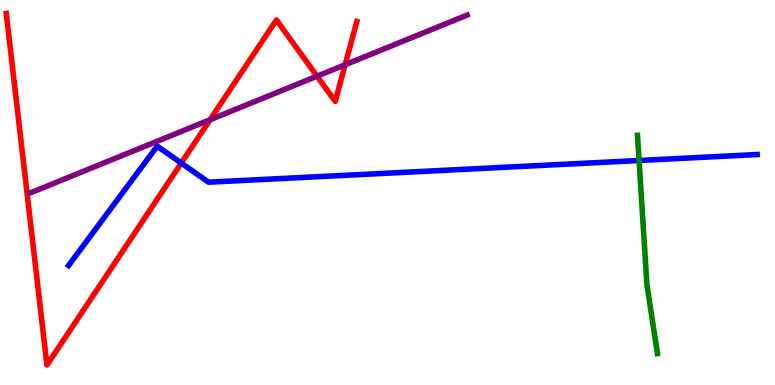[{'lines': ['blue', 'red'], 'intersections': [{'x': 2.34, 'y': 5.76}]}, {'lines': ['green', 'red'], 'intersections': []}, {'lines': ['purple', 'red'], 'intersections': [{'x': 2.71, 'y': 6.89}, {'x': 4.09, 'y': 8.02}, {'x': 4.45, 'y': 8.32}]}, {'lines': ['blue', 'green'], 'intersections': [{'x': 8.25, 'y': 5.83}]}, {'lines': ['blue', 'purple'], 'intersections': []}, {'lines': ['green', 'purple'], 'intersections': []}]